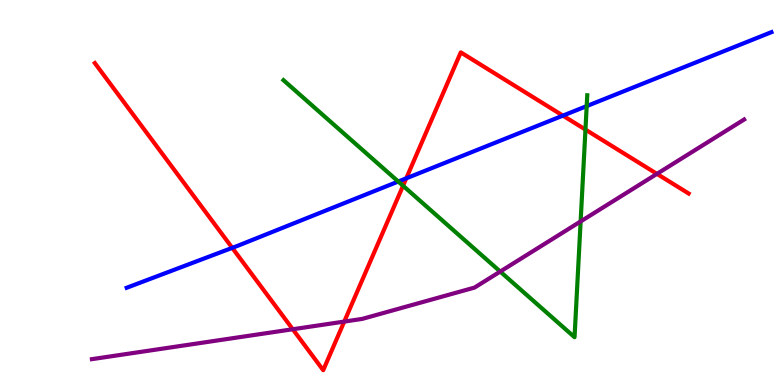[{'lines': ['blue', 'red'], 'intersections': [{'x': 3.0, 'y': 3.56}, {'x': 5.24, 'y': 5.37}, {'x': 7.26, 'y': 7.0}]}, {'lines': ['green', 'red'], 'intersections': [{'x': 5.2, 'y': 5.18}, {'x': 7.55, 'y': 6.63}]}, {'lines': ['purple', 'red'], 'intersections': [{'x': 3.78, 'y': 1.45}, {'x': 4.44, 'y': 1.65}, {'x': 8.48, 'y': 5.48}]}, {'lines': ['blue', 'green'], 'intersections': [{'x': 5.14, 'y': 5.28}, {'x': 7.57, 'y': 7.24}]}, {'lines': ['blue', 'purple'], 'intersections': []}, {'lines': ['green', 'purple'], 'intersections': [{'x': 6.45, 'y': 2.95}, {'x': 7.49, 'y': 4.25}]}]